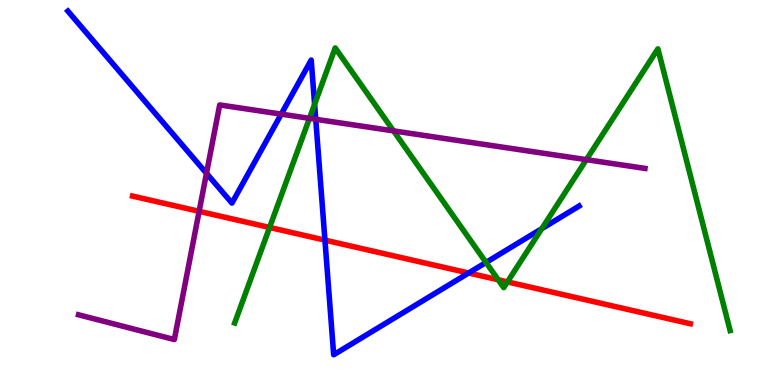[{'lines': ['blue', 'red'], 'intersections': [{'x': 4.19, 'y': 3.76}, {'x': 6.05, 'y': 2.91}]}, {'lines': ['green', 'red'], 'intersections': [{'x': 3.48, 'y': 4.09}, {'x': 6.43, 'y': 2.73}, {'x': 6.55, 'y': 2.68}]}, {'lines': ['purple', 'red'], 'intersections': [{'x': 2.57, 'y': 4.51}]}, {'lines': ['blue', 'green'], 'intersections': [{'x': 4.06, 'y': 7.29}, {'x': 6.27, 'y': 3.18}, {'x': 6.99, 'y': 4.06}]}, {'lines': ['blue', 'purple'], 'intersections': [{'x': 2.66, 'y': 5.5}, {'x': 3.63, 'y': 7.04}, {'x': 4.07, 'y': 6.9}]}, {'lines': ['green', 'purple'], 'intersections': [{'x': 3.99, 'y': 6.93}, {'x': 5.08, 'y': 6.6}, {'x': 7.57, 'y': 5.85}]}]